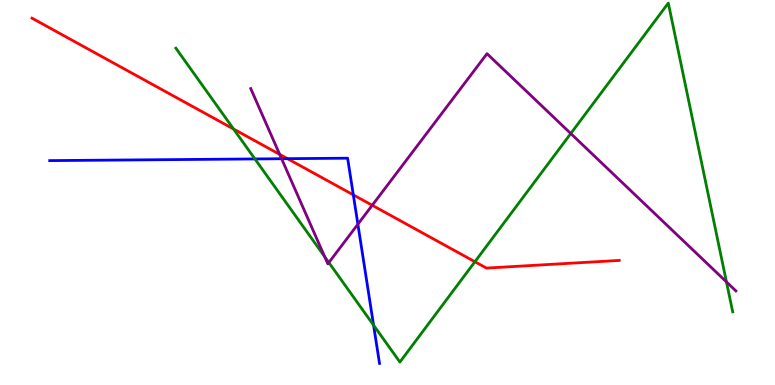[{'lines': ['blue', 'red'], 'intersections': [{'x': 3.71, 'y': 5.88}, {'x': 4.56, 'y': 4.94}]}, {'lines': ['green', 'red'], 'intersections': [{'x': 3.01, 'y': 6.65}, {'x': 6.13, 'y': 3.2}]}, {'lines': ['purple', 'red'], 'intersections': [{'x': 3.61, 'y': 5.99}, {'x': 4.8, 'y': 4.67}]}, {'lines': ['blue', 'green'], 'intersections': [{'x': 3.29, 'y': 5.87}, {'x': 4.82, 'y': 1.55}]}, {'lines': ['blue', 'purple'], 'intersections': [{'x': 3.63, 'y': 5.88}, {'x': 4.62, 'y': 4.18}]}, {'lines': ['green', 'purple'], 'intersections': [{'x': 4.19, 'y': 3.33}, {'x': 4.24, 'y': 3.18}, {'x': 7.36, 'y': 6.53}, {'x': 9.37, 'y': 2.68}]}]